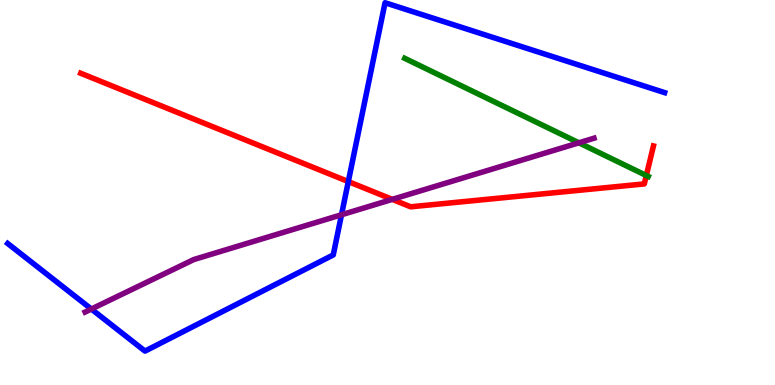[{'lines': ['blue', 'red'], 'intersections': [{'x': 4.49, 'y': 5.28}]}, {'lines': ['green', 'red'], 'intersections': [{'x': 8.34, 'y': 5.44}]}, {'lines': ['purple', 'red'], 'intersections': [{'x': 5.06, 'y': 4.82}]}, {'lines': ['blue', 'green'], 'intersections': []}, {'lines': ['blue', 'purple'], 'intersections': [{'x': 1.18, 'y': 1.97}, {'x': 4.41, 'y': 4.42}]}, {'lines': ['green', 'purple'], 'intersections': [{'x': 7.47, 'y': 6.29}]}]